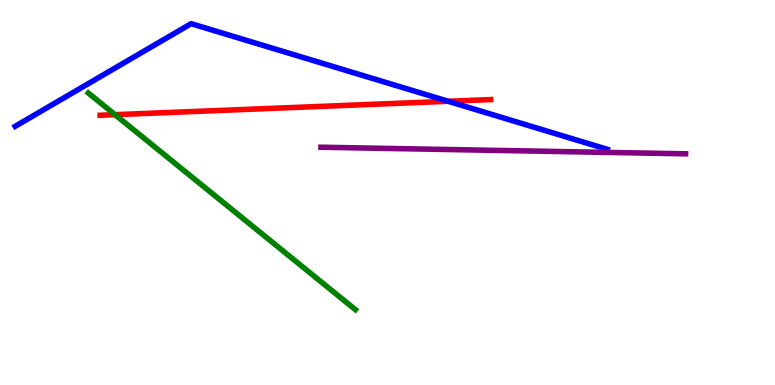[{'lines': ['blue', 'red'], 'intersections': [{'x': 5.78, 'y': 7.37}]}, {'lines': ['green', 'red'], 'intersections': [{'x': 1.48, 'y': 7.02}]}, {'lines': ['purple', 'red'], 'intersections': []}, {'lines': ['blue', 'green'], 'intersections': []}, {'lines': ['blue', 'purple'], 'intersections': []}, {'lines': ['green', 'purple'], 'intersections': []}]